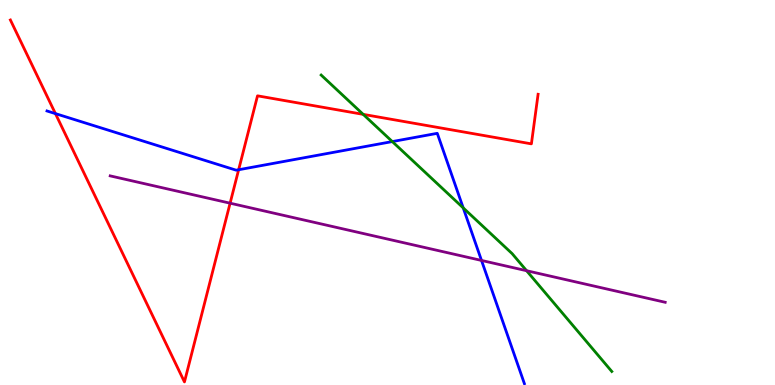[{'lines': ['blue', 'red'], 'intersections': [{'x': 0.715, 'y': 7.05}, {'x': 3.08, 'y': 5.59}]}, {'lines': ['green', 'red'], 'intersections': [{'x': 4.69, 'y': 7.03}]}, {'lines': ['purple', 'red'], 'intersections': [{'x': 2.97, 'y': 4.72}]}, {'lines': ['blue', 'green'], 'intersections': [{'x': 5.06, 'y': 6.32}, {'x': 5.98, 'y': 4.6}]}, {'lines': ['blue', 'purple'], 'intersections': [{'x': 6.21, 'y': 3.24}]}, {'lines': ['green', 'purple'], 'intersections': [{'x': 6.79, 'y': 2.97}]}]